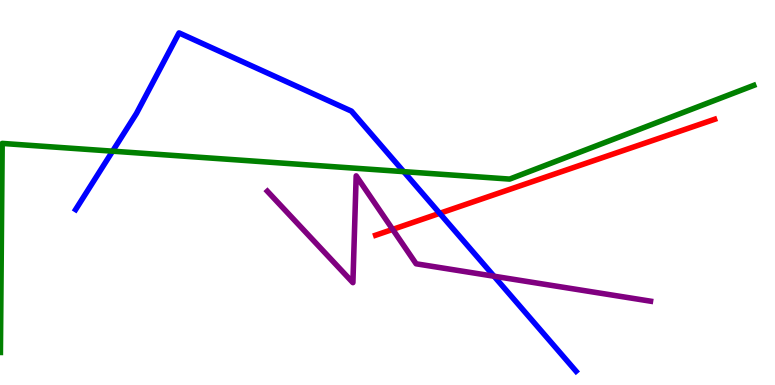[{'lines': ['blue', 'red'], 'intersections': [{'x': 5.67, 'y': 4.46}]}, {'lines': ['green', 'red'], 'intersections': []}, {'lines': ['purple', 'red'], 'intersections': [{'x': 5.07, 'y': 4.04}]}, {'lines': ['blue', 'green'], 'intersections': [{'x': 1.45, 'y': 6.07}, {'x': 5.21, 'y': 5.54}]}, {'lines': ['blue', 'purple'], 'intersections': [{'x': 6.37, 'y': 2.83}]}, {'lines': ['green', 'purple'], 'intersections': []}]